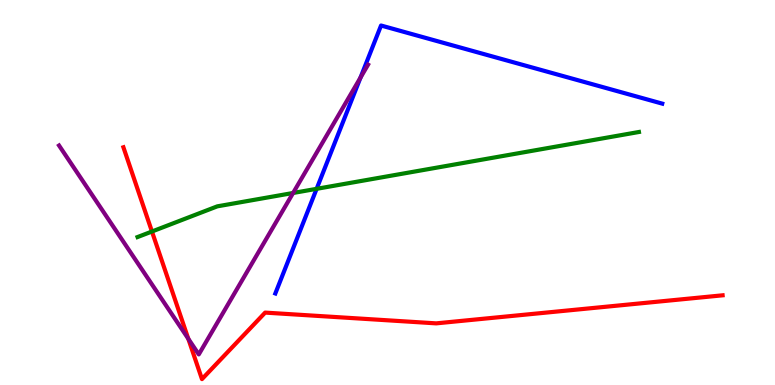[{'lines': ['blue', 'red'], 'intersections': []}, {'lines': ['green', 'red'], 'intersections': [{'x': 1.96, 'y': 3.99}]}, {'lines': ['purple', 'red'], 'intersections': [{'x': 2.43, 'y': 1.2}]}, {'lines': ['blue', 'green'], 'intersections': [{'x': 4.09, 'y': 5.1}]}, {'lines': ['blue', 'purple'], 'intersections': [{'x': 4.65, 'y': 7.98}]}, {'lines': ['green', 'purple'], 'intersections': [{'x': 3.78, 'y': 4.99}]}]